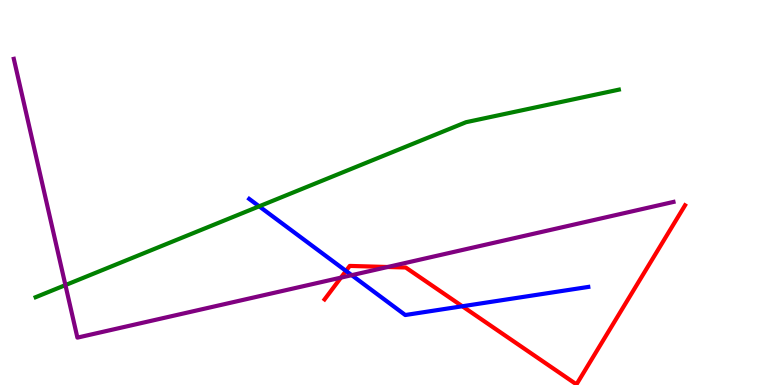[{'lines': ['blue', 'red'], 'intersections': [{'x': 4.46, 'y': 2.96}, {'x': 5.97, 'y': 2.05}]}, {'lines': ['green', 'red'], 'intersections': []}, {'lines': ['purple', 'red'], 'intersections': [{'x': 4.4, 'y': 2.79}, {'x': 5.0, 'y': 3.07}]}, {'lines': ['blue', 'green'], 'intersections': [{'x': 3.34, 'y': 4.64}]}, {'lines': ['blue', 'purple'], 'intersections': [{'x': 4.54, 'y': 2.85}]}, {'lines': ['green', 'purple'], 'intersections': [{'x': 0.844, 'y': 2.59}]}]